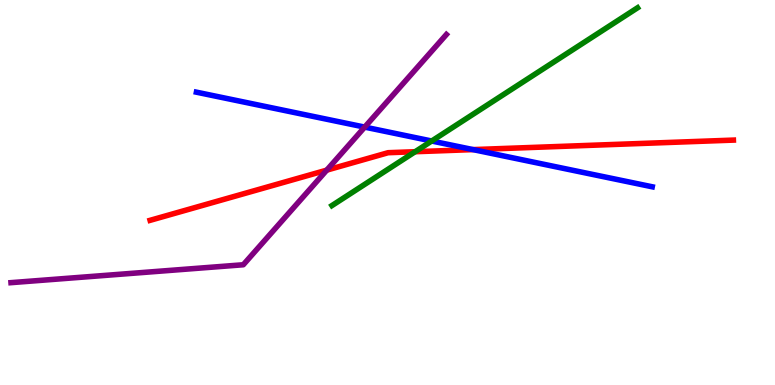[{'lines': ['blue', 'red'], 'intersections': [{'x': 6.1, 'y': 6.11}]}, {'lines': ['green', 'red'], 'intersections': [{'x': 5.36, 'y': 6.06}]}, {'lines': ['purple', 'red'], 'intersections': [{'x': 4.22, 'y': 5.58}]}, {'lines': ['blue', 'green'], 'intersections': [{'x': 5.57, 'y': 6.34}]}, {'lines': ['blue', 'purple'], 'intersections': [{'x': 4.71, 'y': 6.7}]}, {'lines': ['green', 'purple'], 'intersections': []}]